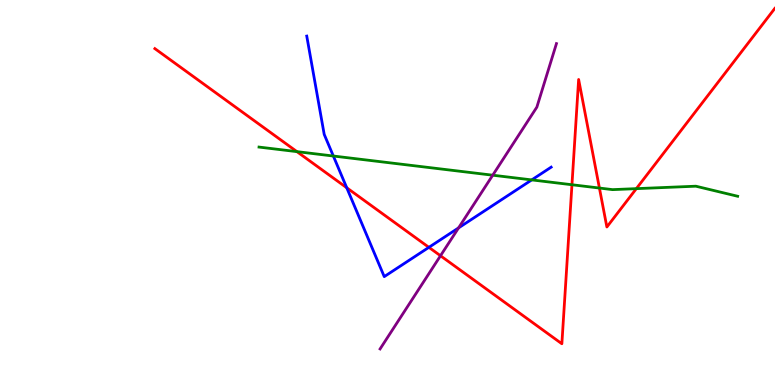[{'lines': ['blue', 'red'], 'intersections': [{'x': 4.47, 'y': 5.12}, {'x': 5.53, 'y': 3.58}]}, {'lines': ['green', 'red'], 'intersections': [{'x': 3.83, 'y': 6.06}, {'x': 7.38, 'y': 5.2}, {'x': 7.73, 'y': 5.12}, {'x': 8.21, 'y': 5.1}]}, {'lines': ['purple', 'red'], 'intersections': [{'x': 5.68, 'y': 3.36}]}, {'lines': ['blue', 'green'], 'intersections': [{'x': 4.3, 'y': 5.95}, {'x': 6.86, 'y': 5.33}]}, {'lines': ['blue', 'purple'], 'intersections': [{'x': 5.92, 'y': 4.08}]}, {'lines': ['green', 'purple'], 'intersections': [{'x': 6.36, 'y': 5.45}]}]